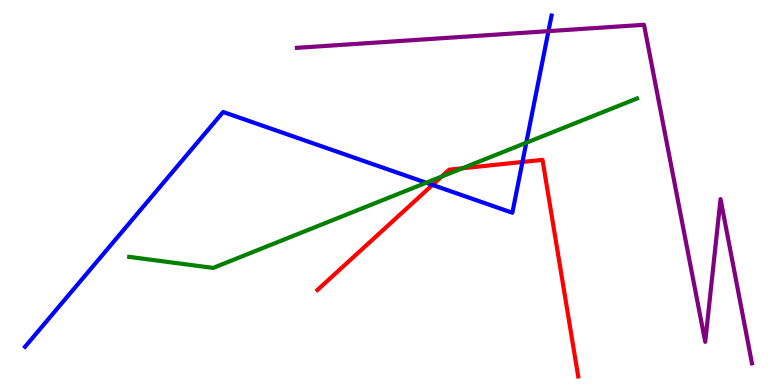[{'lines': ['blue', 'red'], 'intersections': [{'x': 5.58, 'y': 5.2}, {'x': 6.74, 'y': 5.79}]}, {'lines': ['green', 'red'], 'intersections': [{'x': 5.7, 'y': 5.41}, {'x': 5.97, 'y': 5.63}]}, {'lines': ['purple', 'red'], 'intersections': []}, {'lines': ['blue', 'green'], 'intersections': [{'x': 5.5, 'y': 5.25}, {'x': 6.79, 'y': 6.29}]}, {'lines': ['blue', 'purple'], 'intersections': [{'x': 7.08, 'y': 9.19}]}, {'lines': ['green', 'purple'], 'intersections': []}]